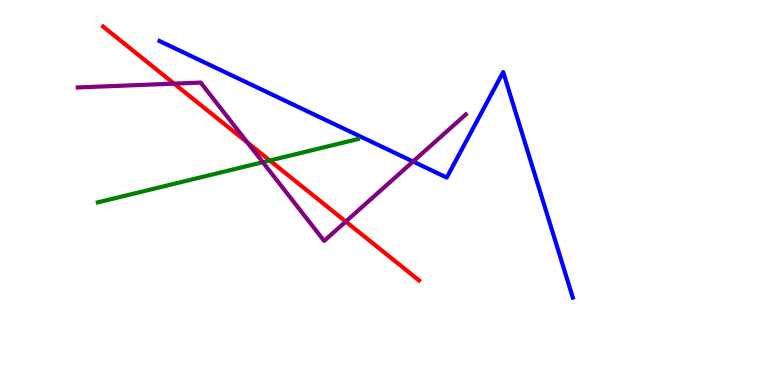[{'lines': ['blue', 'red'], 'intersections': []}, {'lines': ['green', 'red'], 'intersections': [{'x': 3.48, 'y': 5.83}]}, {'lines': ['purple', 'red'], 'intersections': [{'x': 2.25, 'y': 7.83}, {'x': 3.19, 'y': 6.3}, {'x': 4.46, 'y': 4.25}]}, {'lines': ['blue', 'green'], 'intersections': []}, {'lines': ['blue', 'purple'], 'intersections': [{'x': 5.33, 'y': 5.8}]}, {'lines': ['green', 'purple'], 'intersections': [{'x': 3.39, 'y': 5.79}]}]